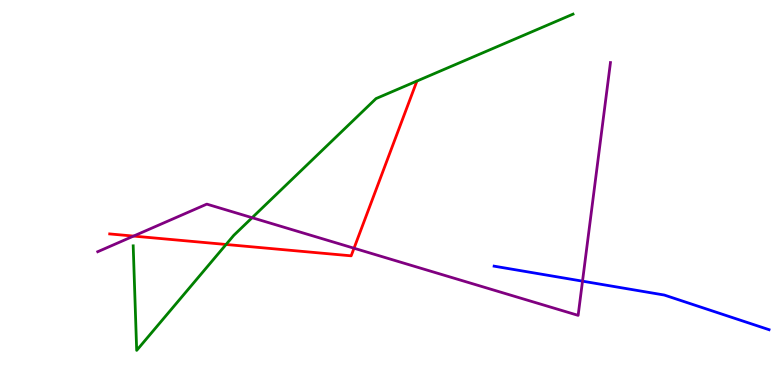[{'lines': ['blue', 'red'], 'intersections': []}, {'lines': ['green', 'red'], 'intersections': [{'x': 2.92, 'y': 3.65}]}, {'lines': ['purple', 'red'], 'intersections': [{'x': 1.72, 'y': 3.87}, {'x': 4.57, 'y': 3.55}]}, {'lines': ['blue', 'green'], 'intersections': []}, {'lines': ['blue', 'purple'], 'intersections': [{'x': 7.52, 'y': 2.7}]}, {'lines': ['green', 'purple'], 'intersections': [{'x': 3.25, 'y': 4.35}]}]